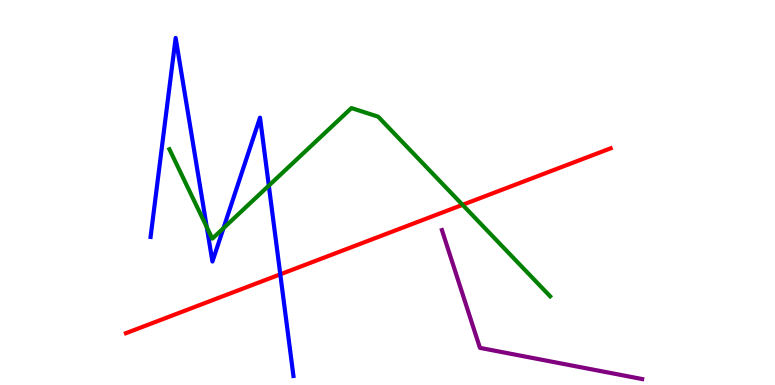[{'lines': ['blue', 'red'], 'intersections': [{'x': 3.62, 'y': 2.87}]}, {'lines': ['green', 'red'], 'intersections': [{'x': 5.97, 'y': 4.68}]}, {'lines': ['purple', 'red'], 'intersections': []}, {'lines': ['blue', 'green'], 'intersections': [{'x': 2.67, 'y': 4.1}, {'x': 2.88, 'y': 4.07}, {'x': 3.47, 'y': 5.18}]}, {'lines': ['blue', 'purple'], 'intersections': []}, {'lines': ['green', 'purple'], 'intersections': []}]